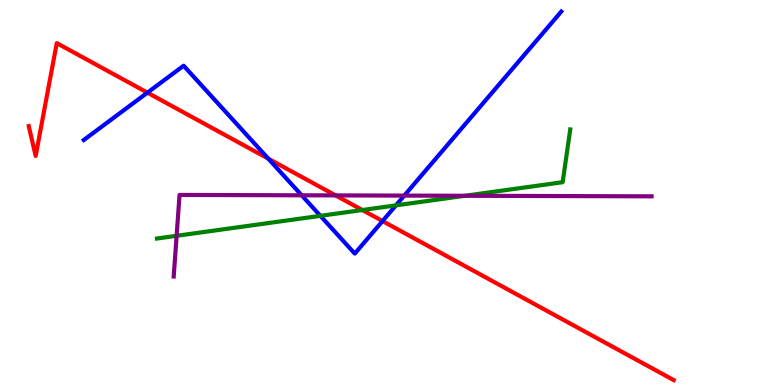[{'lines': ['blue', 'red'], 'intersections': [{'x': 1.9, 'y': 7.59}, {'x': 3.46, 'y': 5.88}, {'x': 4.94, 'y': 4.26}]}, {'lines': ['green', 'red'], 'intersections': [{'x': 4.68, 'y': 4.54}]}, {'lines': ['purple', 'red'], 'intersections': [{'x': 4.33, 'y': 4.92}]}, {'lines': ['blue', 'green'], 'intersections': [{'x': 4.13, 'y': 4.39}, {'x': 5.11, 'y': 4.67}]}, {'lines': ['blue', 'purple'], 'intersections': [{'x': 3.89, 'y': 4.93}, {'x': 5.22, 'y': 4.92}]}, {'lines': ['green', 'purple'], 'intersections': [{'x': 2.28, 'y': 3.88}, {'x': 6.0, 'y': 4.91}]}]